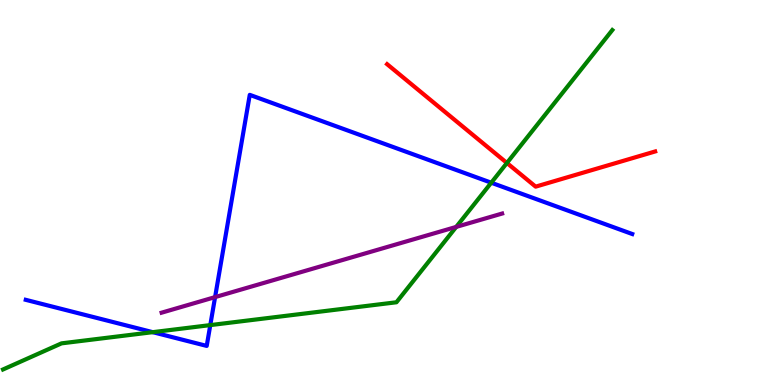[{'lines': ['blue', 'red'], 'intersections': []}, {'lines': ['green', 'red'], 'intersections': [{'x': 6.54, 'y': 5.77}]}, {'lines': ['purple', 'red'], 'intersections': []}, {'lines': ['blue', 'green'], 'intersections': [{'x': 1.97, 'y': 1.37}, {'x': 2.71, 'y': 1.56}, {'x': 6.34, 'y': 5.25}]}, {'lines': ['blue', 'purple'], 'intersections': [{'x': 2.78, 'y': 2.28}]}, {'lines': ['green', 'purple'], 'intersections': [{'x': 5.89, 'y': 4.11}]}]